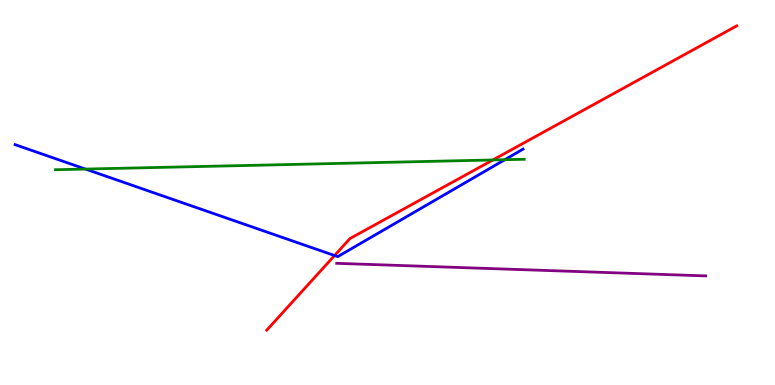[{'lines': ['blue', 'red'], 'intersections': [{'x': 4.32, 'y': 3.36}]}, {'lines': ['green', 'red'], 'intersections': [{'x': 6.36, 'y': 5.84}]}, {'lines': ['purple', 'red'], 'intersections': []}, {'lines': ['blue', 'green'], 'intersections': [{'x': 1.1, 'y': 5.61}, {'x': 6.51, 'y': 5.85}]}, {'lines': ['blue', 'purple'], 'intersections': []}, {'lines': ['green', 'purple'], 'intersections': []}]